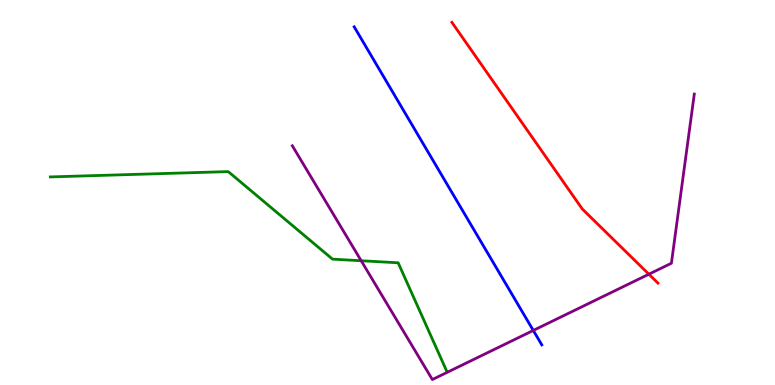[{'lines': ['blue', 'red'], 'intersections': []}, {'lines': ['green', 'red'], 'intersections': []}, {'lines': ['purple', 'red'], 'intersections': [{'x': 8.37, 'y': 2.88}]}, {'lines': ['blue', 'green'], 'intersections': []}, {'lines': ['blue', 'purple'], 'intersections': [{'x': 6.88, 'y': 1.42}]}, {'lines': ['green', 'purple'], 'intersections': [{'x': 4.66, 'y': 3.23}]}]